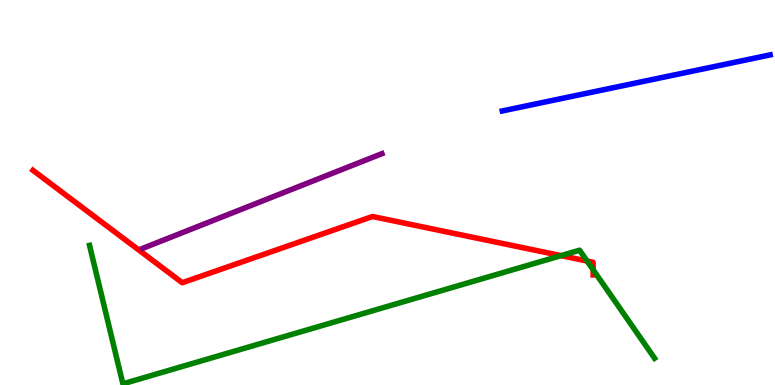[{'lines': ['blue', 'red'], 'intersections': []}, {'lines': ['green', 'red'], 'intersections': [{'x': 7.24, 'y': 3.36}, {'x': 7.58, 'y': 3.22}, {'x': 7.65, 'y': 2.99}]}, {'lines': ['purple', 'red'], 'intersections': []}, {'lines': ['blue', 'green'], 'intersections': []}, {'lines': ['blue', 'purple'], 'intersections': []}, {'lines': ['green', 'purple'], 'intersections': []}]